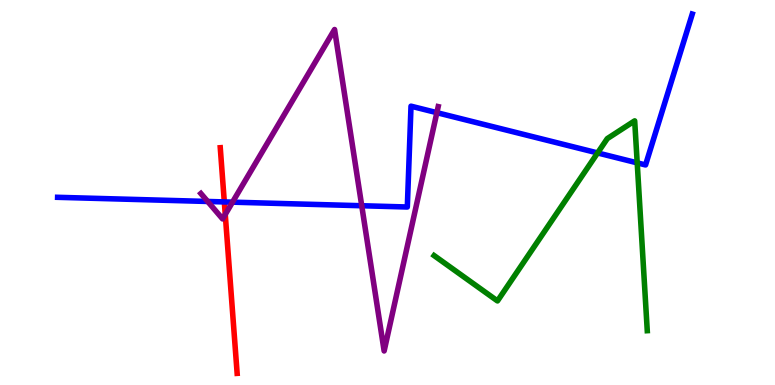[{'lines': ['blue', 'red'], 'intersections': [{'x': 2.89, 'y': 4.76}]}, {'lines': ['green', 'red'], 'intersections': []}, {'lines': ['purple', 'red'], 'intersections': [{'x': 2.91, 'y': 4.43}]}, {'lines': ['blue', 'green'], 'intersections': [{'x': 7.71, 'y': 6.03}, {'x': 8.22, 'y': 5.77}]}, {'lines': ['blue', 'purple'], 'intersections': [{'x': 2.68, 'y': 4.77}, {'x': 3.0, 'y': 4.75}, {'x': 4.67, 'y': 4.66}, {'x': 5.64, 'y': 7.07}]}, {'lines': ['green', 'purple'], 'intersections': []}]